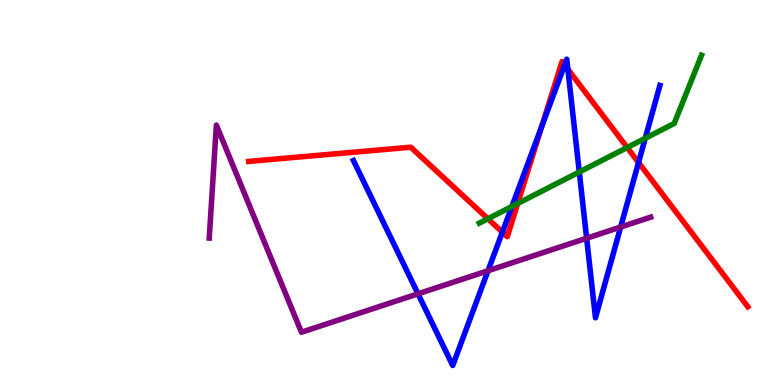[{'lines': ['blue', 'red'], 'intersections': [{'x': 6.48, 'y': 3.97}, {'x': 6.99, 'y': 6.73}, {'x': 7.29, 'y': 8.31}, {'x': 7.33, 'y': 8.2}, {'x': 8.24, 'y': 5.78}]}, {'lines': ['green', 'red'], 'intersections': [{'x': 6.3, 'y': 4.32}, {'x': 6.68, 'y': 4.71}, {'x': 8.09, 'y': 6.17}]}, {'lines': ['purple', 'red'], 'intersections': []}, {'lines': ['blue', 'green'], 'intersections': [{'x': 6.61, 'y': 4.64}, {'x': 7.47, 'y': 5.53}, {'x': 8.33, 'y': 6.41}]}, {'lines': ['blue', 'purple'], 'intersections': [{'x': 5.39, 'y': 2.37}, {'x': 6.3, 'y': 2.97}, {'x': 7.57, 'y': 3.81}, {'x': 8.01, 'y': 4.1}]}, {'lines': ['green', 'purple'], 'intersections': []}]